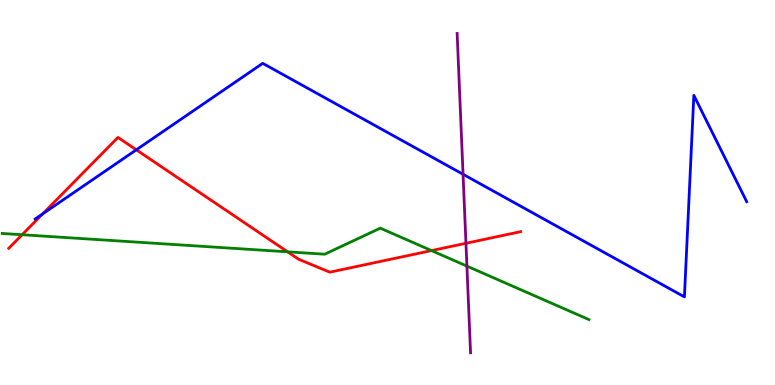[{'lines': ['blue', 'red'], 'intersections': [{'x': 0.55, 'y': 4.44}, {'x': 1.76, 'y': 6.11}]}, {'lines': ['green', 'red'], 'intersections': [{'x': 0.285, 'y': 3.9}, {'x': 3.71, 'y': 3.46}, {'x': 5.57, 'y': 3.49}]}, {'lines': ['purple', 'red'], 'intersections': [{'x': 6.01, 'y': 3.68}]}, {'lines': ['blue', 'green'], 'intersections': []}, {'lines': ['blue', 'purple'], 'intersections': [{'x': 5.97, 'y': 5.47}]}, {'lines': ['green', 'purple'], 'intersections': [{'x': 6.02, 'y': 3.09}]}]